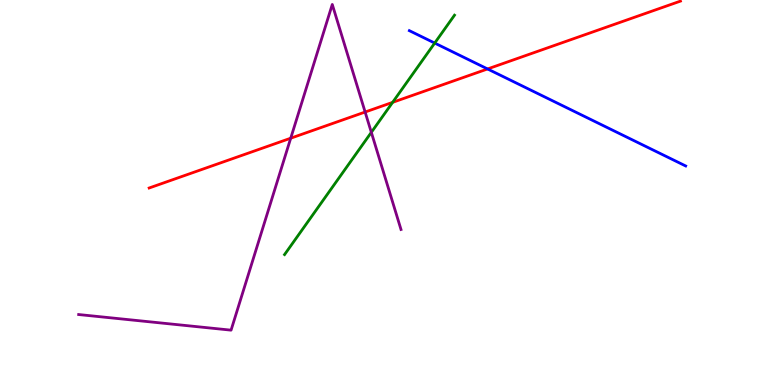[{'lines': ['blue', 'red'], 'intersections': [{'x': 6.29, 'y': 8.21}]}, {'lines': ['green', 'red'], 'intersections': [{'x': 5.07, 'y': 7.34}]}, {'lines': ['purple', 'red'], 'intersections': [{'x': 3.75, 'y': 6.41}, {'x': 4.71, 'y': 7.09}]}, {'lines': ['blue', 'green'], 'intersections': [{'x': 5.61, 'y': 8.88}]}, {'lines': ['blue', 'purple'], 'intersections': []}, {'lines': ['green', 'purple'], 'intersections': [{'x': 4.79, 'y': 6.56}]}]